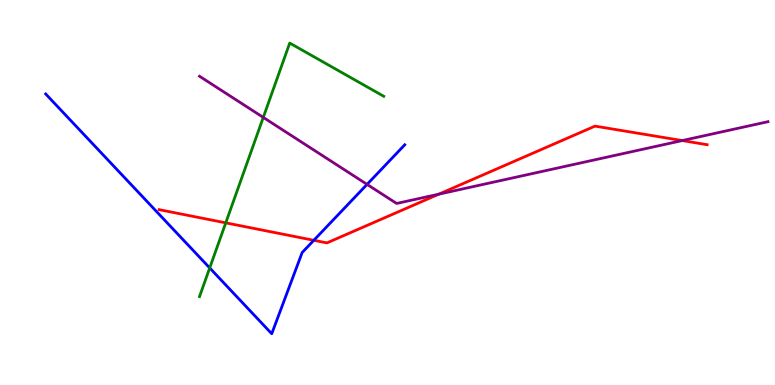[{'lines': ['blue', 'red'], 'intersections': [{'x': 4.05, 'y': 3.76}]}, {'lines': ['green', 'red'], 'intersections': [{'x': 2.91, 'y': 4.21}]}, {'lines': ['purple', 'red'], 'intersections': [{'x': 5.66, 'y': 4.96}, {'x': 8.8, 'y': 6.35}]}, {'lines': ['blue', 'green'], 'intersections': [{'x': 2.71, 'y': 3.04}]}, {'lines': ['blue', 'purple'], 'intersections': [{'x': 4.74, 'y': 5.21}]}, {'lines': ['green', 'purple'], 'intersections': [{'x': 3.4, 'y': 6.95}]}]